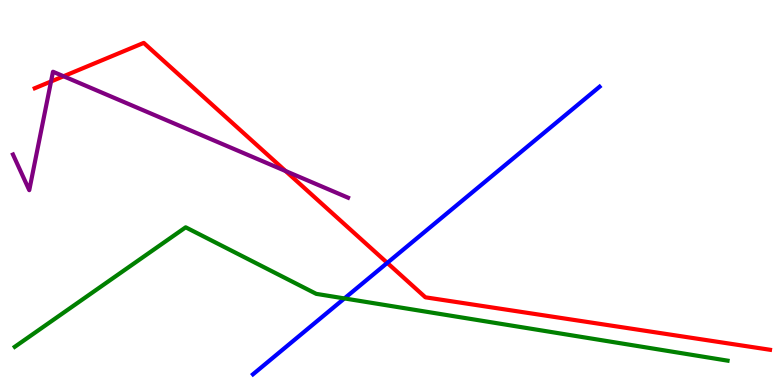[{'lines': ['blue', 'red'], 'intersections': [{'x': 5.0, 'y': 3.17}]}, {'lines': ['green', 'red'], 'intersections': []}, {'lines': ['purple', 'red'], 'intersections': [{'x': 0.659, 'y': 7.88}, {'x': 0.82, 'y': 8.02}, {'x': 3.68, 'y': 5.56}]}, {'lines': ['blue', 'green'], 'intersections': [{'x': 4.44, 'y': 2.25}]}, {'lines': ['blue', 'purple'], 'intersections': []}, {'lines': ['green', 'purple'], 'intersections': []}]